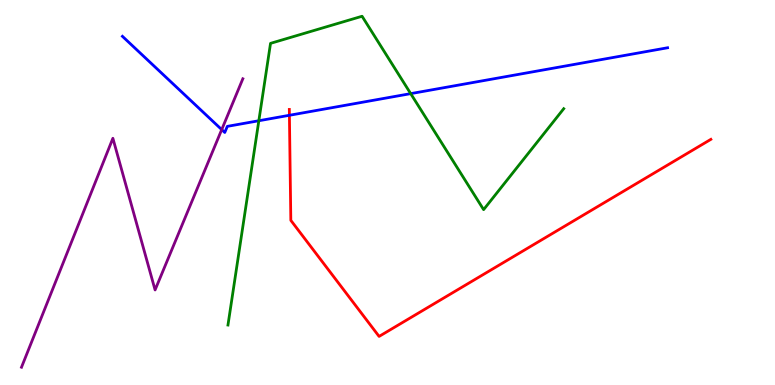[{'lines': ['blue', 'red'], 'intersections': [{'x': 3.73, 'y': 7.01}]}, {'lines': ['green', 'red'], 'intersections': []}, {'lines': ['purple', 'red'], 'intersections': []}, {'lines': ['blue', 'green'], 'intersections': [{'x': 3.34, 'y': 6.86}, {'x': 5.3, 'y': 7.57}]}, {'lines': ['blue', 'purple'], 'intersections': [{'x': 2.86, 'y': 6.63}]}, {'lines': ['green', 'purple'], 'intersections': []}]